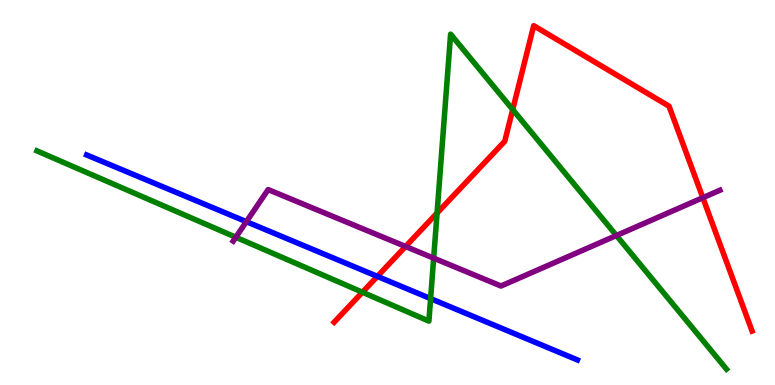[{'lines': ['blue', 'red'], 'intersections': [{'x': 4.87, 'y': 2.82}]}, {'lines': ['green', 'red'], 'intersections': [{'x': 4.68, 'y': 2.41}, {'x': 5.64, 'y': 4.47}, {'x': 6.62, 'y': 7.15}]}, {'lines': ['purple', 'red'], 'intersections': [{'x': 5.23, 'y': 3.6}, {'x': 9.07, 'y': 4.86}]}, {'lines': ['blue', 'green'], 'intersections': [{'x': 5.56, 'y': 2.24}]}, {'lines': ['blue', 'purple'], 'intersections': [{'x': 3.18, 'y': 4.24}]}, {'lines': ['green', 'purple'], 'intersections': [{'x': 3.04, 'y': 3.84}, {'x': 5.6, 'y': 3.3}, {'x': 7.95, 'y': 3.88}]}]